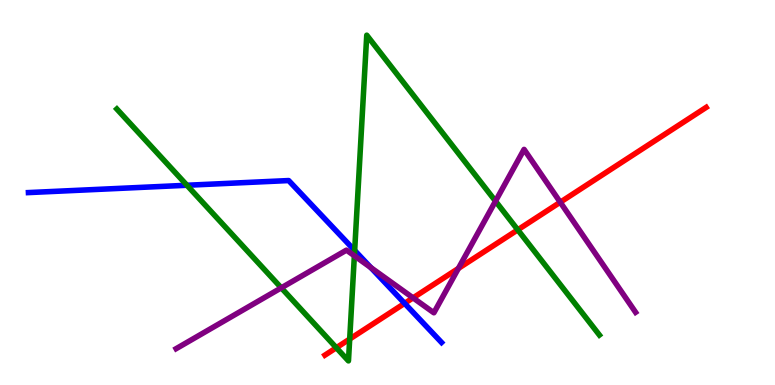[{'lines': ['blue', 'red'], 'intersections': [{'x': 5.22, 'y': 2.12}]}, {'lines': ['green', 'red'], 'intersections': [{'x': 4.34, 'y': 0.968}, {'x': 4.51, 'y': 1.19}, {'x': 6.68, 'y': 4.03}]}, {'lines': ['purple', 'red'], 'intersections': [{'x': 5.33, 'y': 2.26}, {'x': 5.91, 'y': 3.03}, {'x': 7.23, 'y': 4.75}]}, {'lines': ['blue', 'green'], 'intersections': [{'x': 2.41, 'y': 5.19}, {'x': 4.58, 'y': 3.49}]}, {'lines': ['blue', 'purple'], 'intersections': [{'x': 4.79, 'y': 3.05}]}, {'lines': ['green', 'purple'], 'intersections': [{'x': 3.63, 'y': 2.52}, {'x': 4.57, 'y': 3.36}, {'x': 6.39, 'y': 4.78}]}]